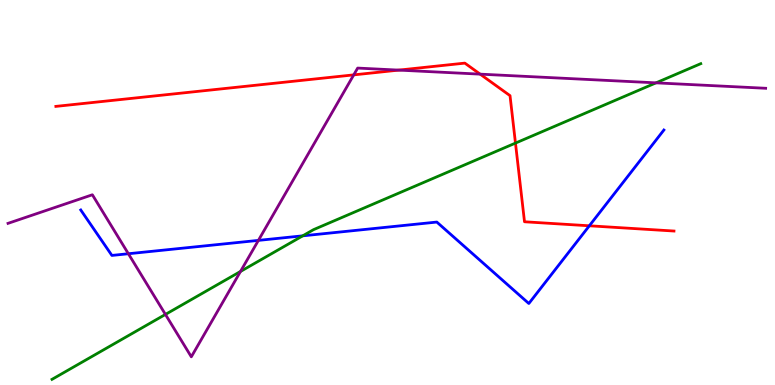[{'lines': ['blue', 'red'], 'intersections': [{'x': 7.6, 'y': 4.14}]}, {'lines': ['green', 'red'], 'intersections': [{'x': 6.65, 'y': 6.28}]}, {'lines': ['purple', 'red'], 'intersections': [{'x': 4.56, 'y': 8.06}, {'x': 5.14, 'y': 8.18}, {'x': 6.2, 'y': 8.07}]}, {'lines': ['blue', 'green'], 'intersections': [{'x': 3.91, 'y': 3.87}]}, {'lines': ['blue', 'purple'], 'intersections': [{'x': 1.66, 'y': 3.41}, {'x': 3.33, 'y': 3.76}]}, {'lines': ['green', 'purple'], 'intersections': [{'x': 2.13, 'y': 1.83}, {'x': 3.1, 'y': 2.95}, {'x': 8.46, 'y': 7.85}]}]